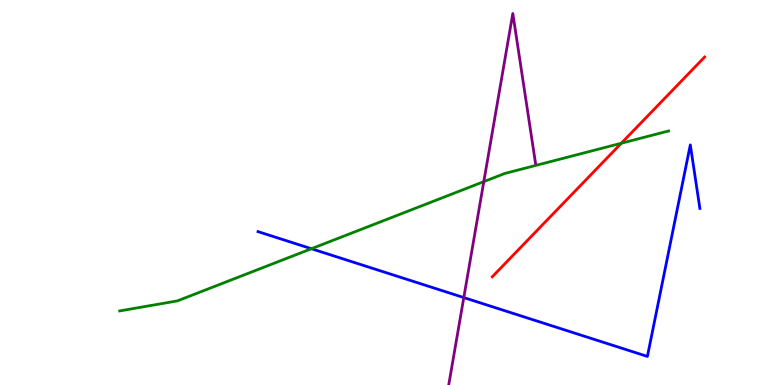[{'lines': ['blue', 'red'], 'intersections': []}, {'lines': ['green', 'red'], 'intersections': [{'x': 8.02, 'y': 6.28}]}, {'lines': ['purple', 'red'], 'intersections': []}, {'lines': ['blue', 'green'], 'intersections': [{'x': 4.02, 'y': 3.54}]}, {'lines': ['blue', 'purple'], 'intersections': [{'x': 5.98, 'y': 2.27}]}, {'lines': ['green', 'purple'], 'intersections': [{'x': 6.24, 'y': 5.28}]}]